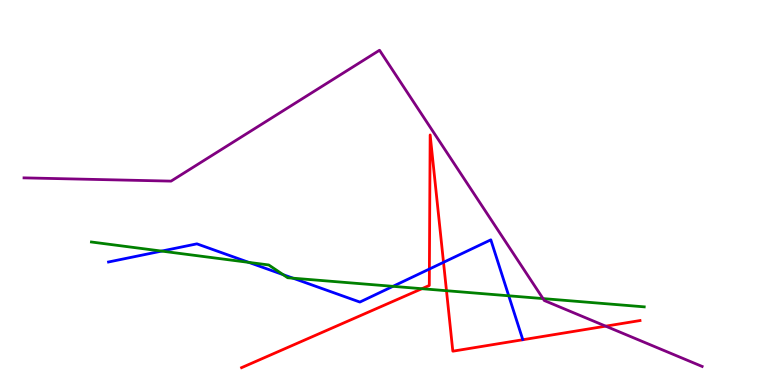[{'lines': ['blue', 'red'], 'intersections': [{'x': 5.54, 'y': 3.01}, {'x': 5.72, 'y': 3.19}]}, {'lines': ['green', 'red'], 'intersections': [{'x': 5.44, 'y': 2.5}, {'x': 5.76, 'y': 2.45}]}, {'lines': ['purple', 'red'], 'intersections': [{'x': 7.82, 'y': 1.53}]}, {'lines': ['blue', 'green'], 'intersections': [{'x': 2.09, 'y': 3.48}, {'x': 3.21, 'y': 3.18}, {'x': 3.65, 'y': 2.87}, {'x': 3.78, 'y': 2.77}, {'x': 5.07, 'y': 2.56}, {'x': 6.56, 'y': 2.32}]}, {'lines': ['blue', 'purple'], 'intersections': []}, {'lines': ['green', 'purple'], 'intersections': [{'x': 7.01, 'y': 2.24}]}]